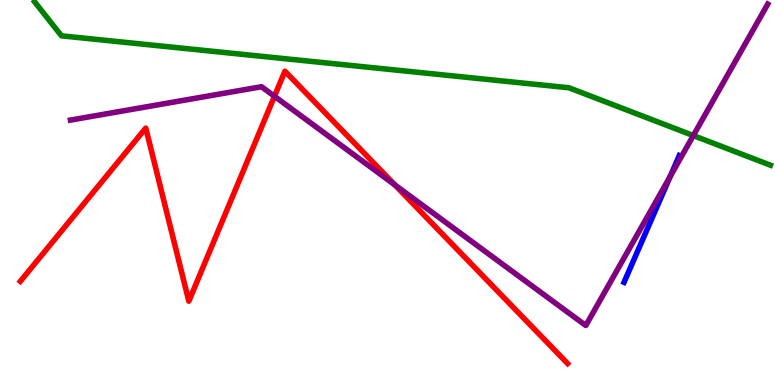[{'lines': ['blue', 'red'], 'intersections': []}, {'lines': ['green', 'red'], 'intersections': []}, {'lines': ['purple', 'red'], 'intersections': [{'x': 3.54, 'y': 7.5}, {'x': 5.1, 'y': 5.2}]}, {'lines': ['blue', 'green'], 'intersections': []}, {'lines': ['blue', 'purple'], 'intersections': [{'x': 8.65, 'y': 5.42}]}, {'lines': ['green', 'purple'], 'intersections': [{'x': 8.95, 'y': 6.48}]}]